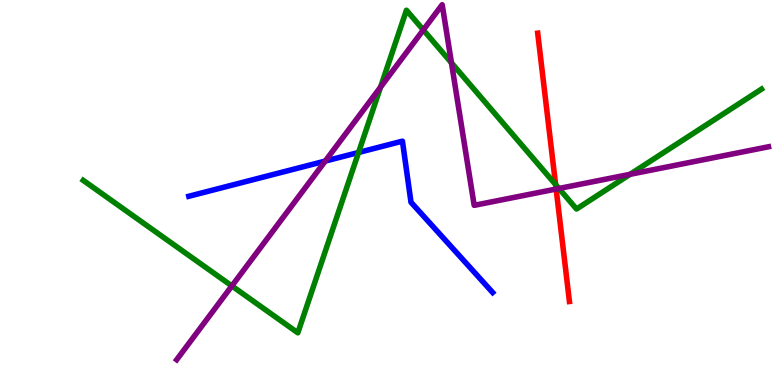[{'lines': ['blue', 'red'], 'intersections': []}, {'lines': ['green', 'red'], 'intersections': [{'x': 7.17, 'y': 5.21}]}, {'lines': ['purple', 'red'], 'intersections': [{'x': 7.18, 'y': 5.09}]}, {'lines': ['blue', 'green'], 'intersections': [{'x': 4.63, 'y': 6.04}]}, {'lines': ['blue', 'purple'], 'intersections': [{'x': 4.2, 'y': 5.82}]}, {'lines': ['green', 'purple'], 'intersections': [{'x': 2.99, 'y': 2.57}, {'x': 4.91, 'y': 7.74}, {'x': 5.46, 'y': 9.22}, {'x': 5.83, 'y': 8.37}, {'x': 7.21, 'y': 5.1}, {'x': 8.13, 'y': 5.47}]}]